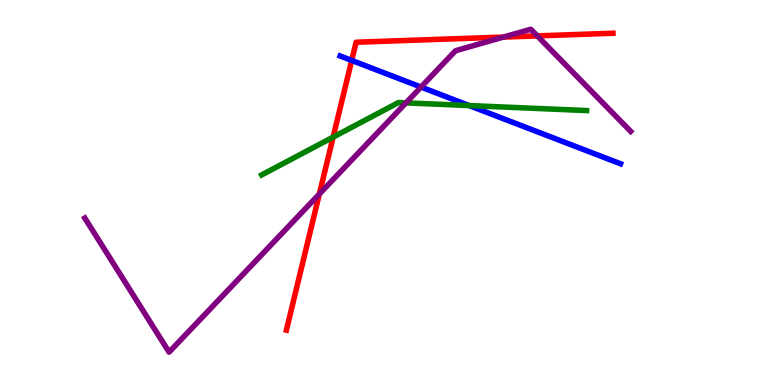[{'lines': ['blue', 'red'], 'intersections': [{'x': 4.54, 'y': 8.43}]}, {'lines': ['green', 'red'], 'intersections': [{'x': 4.3, 'y': 6.44}]}, {'lines': ['purple', 'red'], 'intersections': [{'x': 4.12, 'y': 4.96}, {'x': 6.5, 'y': 9.04}, {'x': 6.93, 'y': 9.07}]}, {'lines': ['blue', 'green'], 'intersections': [{'x': 6.05, 'y': 7.26}]}, {'lines': ['blue', 'purple'], 'intersections': [{'x': 5.43, 'y': 7.74}]}, {'lines': ['green', 'purple'], 'intersections': [{'x': 5.24, 'y': 7.33}]}]